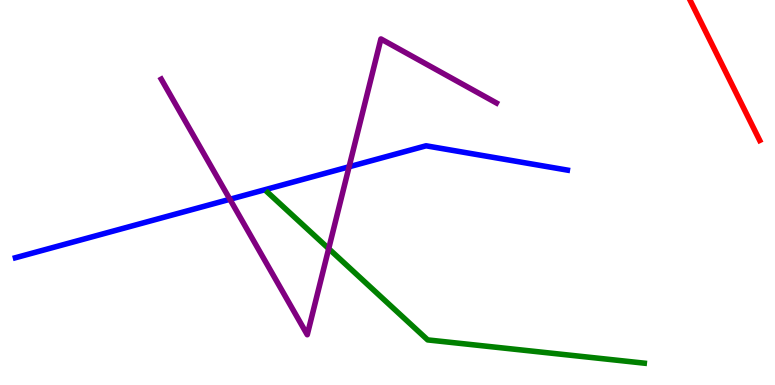[{'lines': ['blue', 'red'], 'intersections': []}, {'lines': ['green', 'red'], 'intersections': []}, {'lines': ['purple', 'red'], 'intersections': []}, {'lines': ['blue', 'green'], 'intersections': []}, {'lines': ['blue', 'purple'], 'intersections': [{'x': 2.97, 'y': 4.82}, {'x': 4.5, 'y': 5.67}]}, {'lines': ['green', 'purple'], 'intersections': [{'x': 4.24, 'y': 3.54}]}]